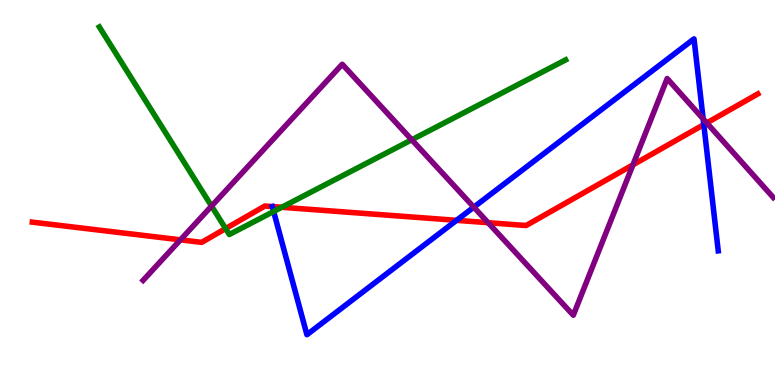[{'lines': ['blue', 'red'], 'intersections': [{'x': 5.89, 'y': 4.28}, {'x': 9.08, 'y': 6.76}]}, {'lines': ['green', 'red'], 'intersections': [{'x': 2.91, 'y': 4.06}, {'x': 3.64, 'y': 4.62}]}, {'lines': ['purple', 'red'], 'intersections': [{'x': 2.33, 'y': 3.77}, {'x': 6.3, 'y': 4.22}, {'x': 8.17, 'y': 5.72}, {'x': 9.12, 'y': 6.81}]}, {'lines': ['blue', 'green'], 'intersections': [{'x': 3.53, 'y': 4.51}]}, {'lines': ['blue', 'purple'], 'intersections': [{'x': 6.11, 'y': 4.62}, {'x': 9.07, 'y': 6.91}]}, {'lines': ['green', 'purple'], 'intersections': [{'x': 2.73, 'y': 4.65}, {'x': 5.31, 'y': 6.37}]}]